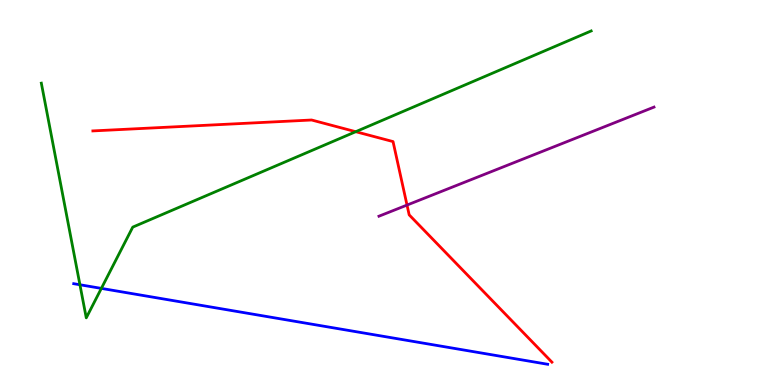[{'lines': ['blue', 'red'], 'intersections': []}, {'lines': ['green', 'red'], 'intersections': [{'x': 4.59, 'y': 6.58}]}, {'lines': ['purple', 'red'], 'intersections': [{'x': 5.25, 'y': 4.67}]}, {'lines': ['blue', 'green'], 'intersections': [{'x': 1.03, 'y': 2.6}, {'x': 1.31, 'y': 2.51}]}, {'lines': ['blue', 'purple'], 'intersections': []}, {'lines': ['green', 'purple'], 'intersections': []}]